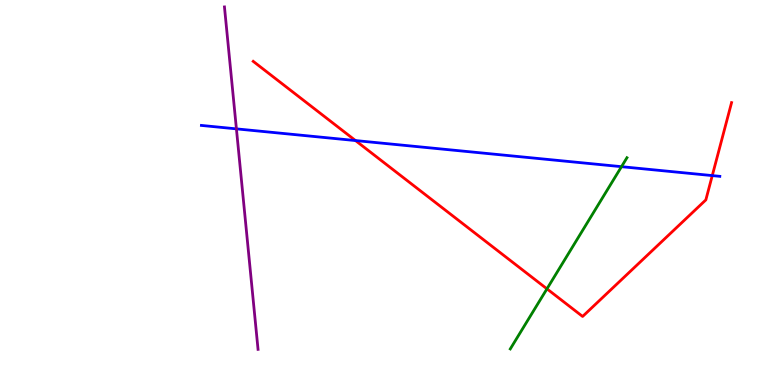[{'lines': ['blue', 'red'], 'intersections': [{'x': 4.59, 'y': 6.35}, {'x': 9.19, 'y': 5.44}]}, {'lines': ['green', 'red'], 'intersections': [{'x': 7.06, 'y': 2.5}]}, {'lines': ['purple', 'red'], 'intersections': []}, {'lines': ['blue', 'green'], 'intersections': [{'x': 8.02, 'y': 5.67}]}, {'lines': ['blue', 'purple'], 'intersections': [{'x': 3.05, 'y': 6.65}]}, {'lines': ['green', 'purple'], 'intersections': []}]